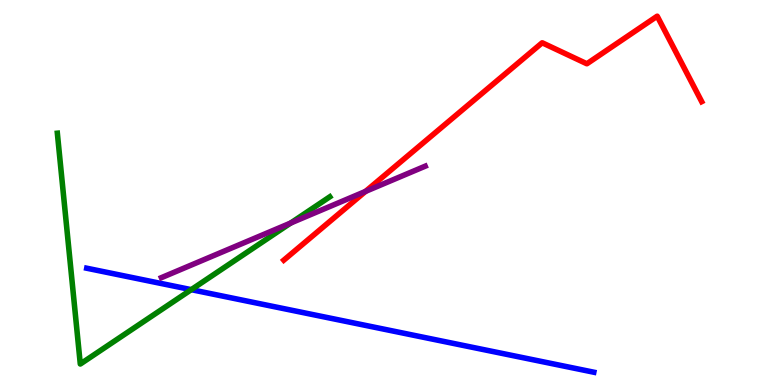[{'lines': ['blue', 'red'], 'intersections': []}, {'lines': ['green', 'red'], 'intersections': []}, {'lines': ['purple', 'red'], 'intersections': [{'x': 4.72, 'y': 5.03}]}, {'lines': ['blue', 'green'], 'intersections': [{'x': 2.47, 'y': 2.48}]}, {'lines': ['blue', 'purple'], 'intersections': []}, {'lines': ['green', 'purple'], 'intersections': [{'x': 3.75, 'y': 4.21}]}]